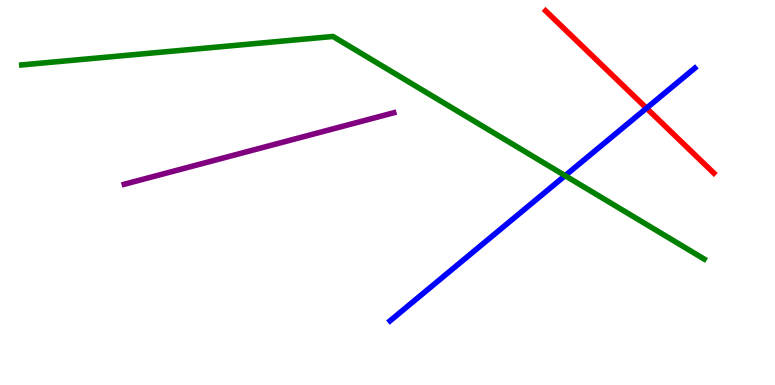[{'lines': ['blue', 'red'], 'intersections': [{'x': 8.34, 'y': 7.19}]}, {'lines': ['green', 'red'], 'intersections': []}, {'lines': ['purple', 'red'], 'intersections': []}, {'lines': ['blue', 'green'], 'intersections': [{'x': 7.29, 'y': 5.44}]}, {'lines': ['blue', 'purple'], 'intersections': []}, {'lines': ['green', 'purple'], 'intersections': []}]